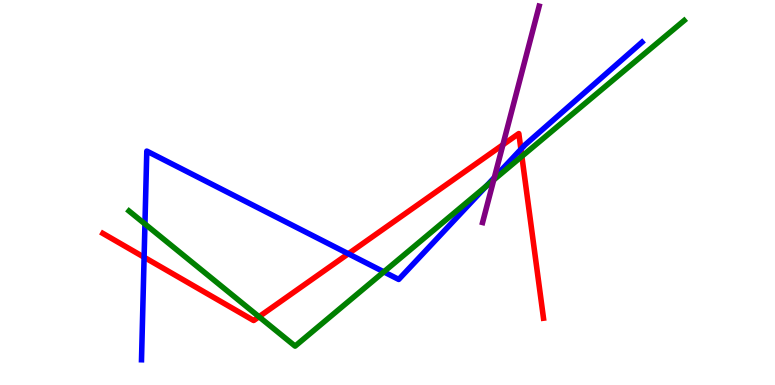[{'lines': ['blue', 'red'], 'intersections': [{'x': 1.86, 'y': 3.32}, {'x': 4.49, 'y': 3.41}, {'x': 6.72, 'y': 6.12}]}, {'lines': ['green', 'red'], 'intersections': [{'x': 3.34, 'y': 1.77}, {'x': 6.73, 'y': 5.94}]}, {'lines': ['purple', 'red'], 'intersections': [{'x': 6.49, 'y': 6.24}]}, {'lines': ['blue', 'green'], 'intersections': [{'x': 1.87, 'y': 4.18}, {'x': 4.95, 'y': 2.94}, {'x': 6.28, 'y': 5.17}]}, {'lines': ['blue', 'purple'], 'intersections': [{'x': 6.38, 'y': 5.39}]}, {'lines': ['green', 'purple'], 'intersections': [{'x': 6.37, 'y': 5.33}]}]